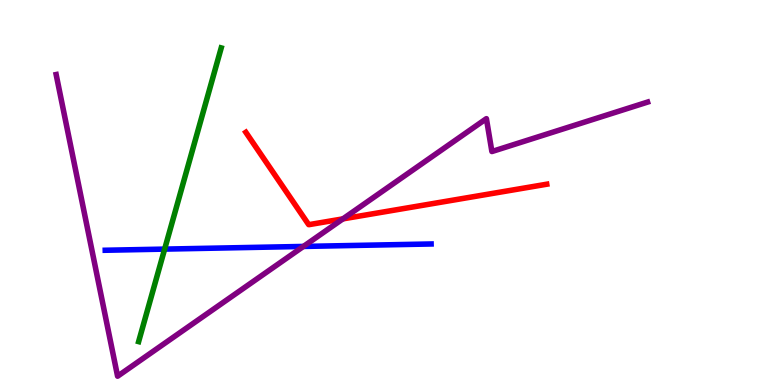[{'lines': ['blue', 'red'], 'intersections': []}, {'lines': ['green', 'red'], 'intersections': []}, {'lines': ['purple', 'red'], 'intersections': [{'x': 4.42, 'y': 4.31}]}, {'lines': ['blue', 'green'], 'intersections': [{'x': 2.12, 'y': 3.53}]}, {'lines': ['blue', 'purple'], 'intersections': [{'x': 3.92, 'y': 3.6}]}, {'lines': ['green', 'purple'], 'intersections': []}]